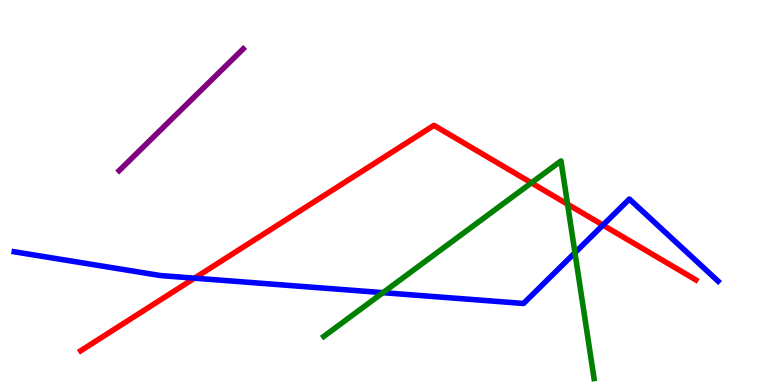[{'lines': ['blue', 'red'], 'intersections': [{'x': 2.51, 'y': 2.77}, {'x': 7.78, 'y': 4.15}]}, {'lines': ['green', 'red'], 'intersections': [{'x': 6.86, 'y': 5.25}, {'x': 7.32, 'y': 4.7}]}, {'lines': ['purple', 'red'], 'intersections': []}, {'lines': ['blue', 'green'], 'intersections': [{'x': 4.94, 'y': 2.4}, {'x': 7.42, 'y': 3.44}]}, {'lines': ['blue', 'purple'], 'intersections': []}, {'lines': ['green', 'purple'], 'intersections': []}]